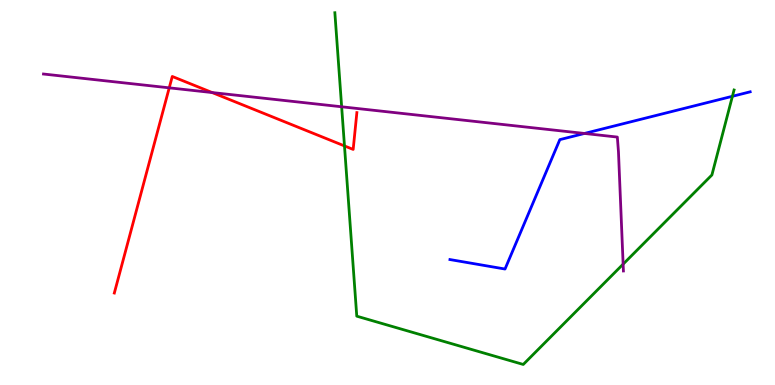[{'lines': ['blue', 'red'], 'intersections': []}, {'lines': ['green', 'red'], 'intersections': [{'x': 4.44, 'y': 6.21}]}, {'lines': ['purple', 'red'], 'intersections': [{'x': 2.18, 'y': 7.72}, {'x': 2.74, 'y': 7.6}]}, {'lines': ['blue', 'green'], 'intersections': [{'x': 9.45, 'y': 7.5}]}, {'lines': ['blue', 'purple'], 'intersections': [{'x': 7.54, 'y': 6.53}]}, {'lines': ['green', 'purple'], 'intersections': [{'x': 4.41, 'y': 7.23}, {'x': 8.04, 'y': 3.14}]}]